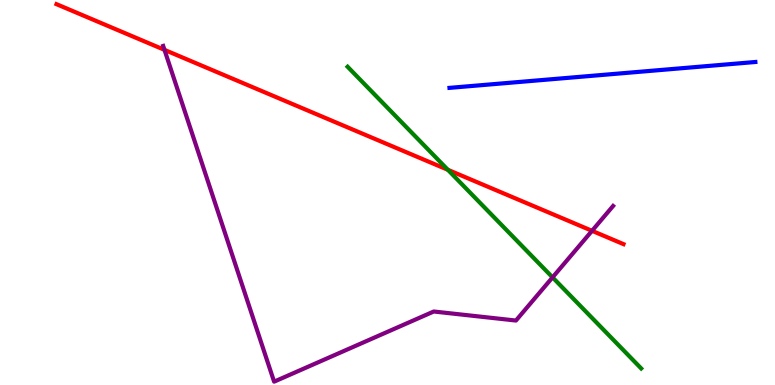[{'lines': ['blue', 'red'], 'intersections': []}, {'lines': ['green', 'red'], 'intersections': [{'x': 5.78, 'y': 5.59}]}, {'lines': ['purple', 'red'], 'intersections': [{'x': 2.12, 'y': 8.7}, {'x': 7.64, 'y': 4.0}]}, {'lines': ['blue', 'green'], 'intersections': []}, {'lines': ['blue', 'purple'], 'intersections': []}, {'lines': ['green', 'purple'], 'intersections': [{'x': 7.13, 'y': 2.8}]}]